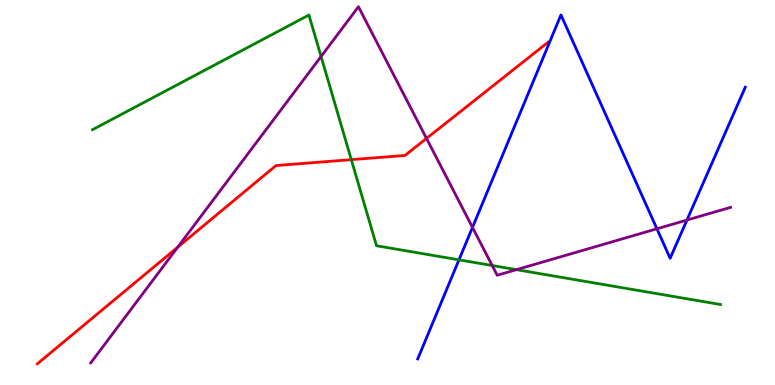[{'lines': ['blue', 'red'], 'intersections': []}, {'lines': ['green', 'red'], 'intersections': [{'x': 4.53, 'y': 5.85}]}, {'lines': ['purple', 'red'], 'intersections': [{'x': 2.29, 'y': 3.58}, {'x': 5.5, 'y': 6.4}]}, {'lines': ['blue', 'green'], 'intersections': [{'x': 5.92, 'y': 3.25}]}, {'lines': ['blue', 'purple'], 'intersections': [{'x': 6.1, 'y': 4.09}, {'x': 8.48, 'y': 4.06}, {'x': 8.86, 'y': 4.28}]}, {'lines': ['green', 'purple'], 'intersections': [{'x': 4.14, 'y': 8.53}, {'x': 6.35, 'y': 3.1}, {'x': 6.66, 'y': 3.0}]}]